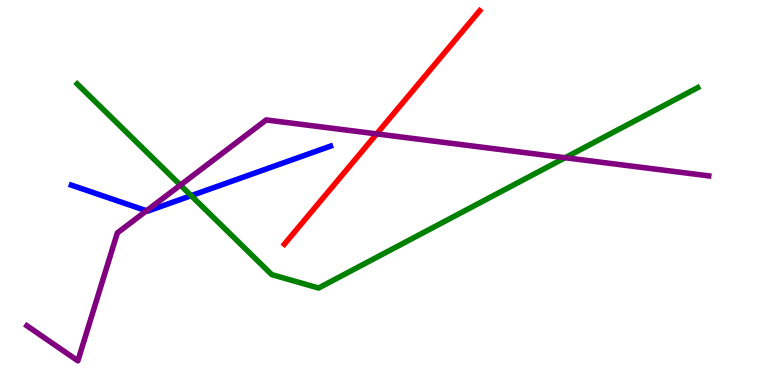[{'lines': ['blue', 'red'], 'intersections': []}, {'lines': ['green', 'red'], 'intersections': []}, {'lines': ['purple', 'red'], 'intersections': [{'x': 4.86, 'y': 6.52}]}, {'lines': ['blue', 'green'], 'intersections': [{'x': 2.47, 'y': 4.92}]}, {'lines': ['blue', 'purple'], 'intersections': [{'x': 1.89, 'y': 4.53}]}, {'lines': ['green', 'purple'], 'intersections': [{'x': 2.33, 'y': 5.19}, {'x': 7.29, 'y': 5.9}]}]